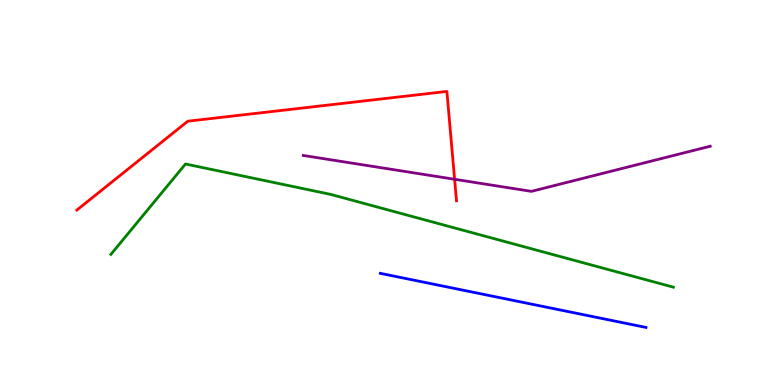[{'lines': ['blue', 'red'], 'intersections': []}, {'lines': ['green', 'red'], 'intersections': []}, {'lines': ['purple', 'red'], 'intersections': [{'x': 5.87, 'y': 5.34}]}, {'lines': ['blue', 'green'], 'intersections': []}, {'lines': ['blue', 'purple'], 'intersections': []}, {'lines': ['green', 'purple'], 'intersections': []}]